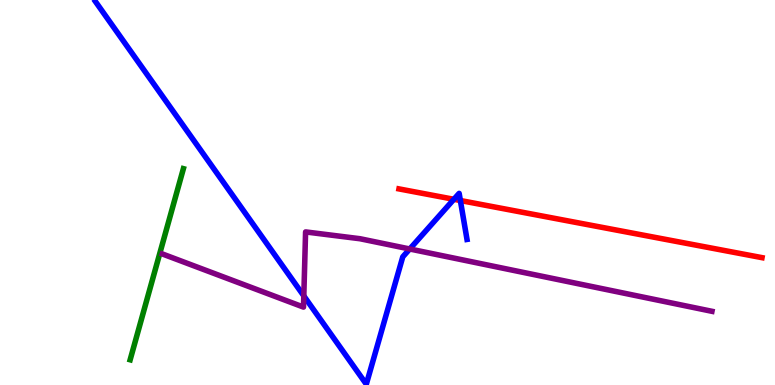[{'lines': ['blue', 'red'], 'intersections': [{'x': 5.86, 'y': 4.82}, {'x': 5.94, 'y': 4.79}]}, {'lines': ['green', 'red'], 'intersections': []}, {'lines': ['purple', 'red'], 'intersections': []}, {'lines': ['blue', 'green'], 'intersections': []}, {'lines': ['blue', 'purple'], 'intersections': [{'x': 3.92, 'y': 2.31}, {'x': 5.29, 'y': 3.53}]}, {'lines': ['green', 'purple'], 'intersections': []}]